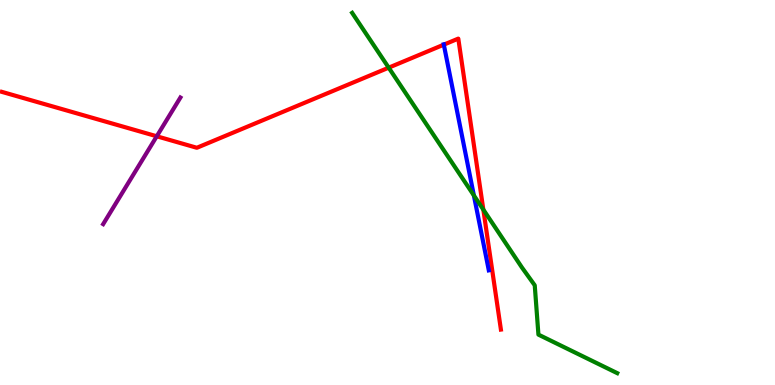[{'lines': ['blue', 'red'], 'intersections': [{'x': 5.73, 'y': 8.84}]}, {'lines': ['green', 'red'], 'intersections': [{'x': 5.02, 'y': 8.24}, {'x': 6.24, 'y': 4.56}]}, {'lines': ['purple', 'red'], 'intersections': [{'x': 2.02, 'y': 6.46}]}, {'lines': ['blue', 'green'], 'intersections': [{'x': 6.11, 'y': 4.92}]}, {'lines': ['blue', 'purple'], 'intersections': []}, {'lines': ['green', 'purple'], 'intersections': []}]